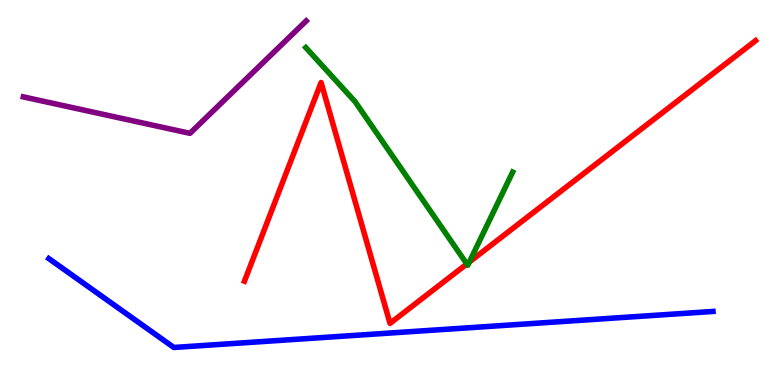[{'lines': ['blue', 'red'], 'intersections': []}, {'lines': ['green', 'red'], 'intersections': [{'x': 6.02, 'y': 3.14}, {'x': 6.06, 'y': 3.19}]}, {'lines': ['purple', 'red'], 'intersections': []}, {'lines': ['blue', 'green'], 'intersections': []}, {'lines': ['blue', 'purple'], 'intersections': []}, {'lines': ['green', 'purple'], 'intersections': []}]